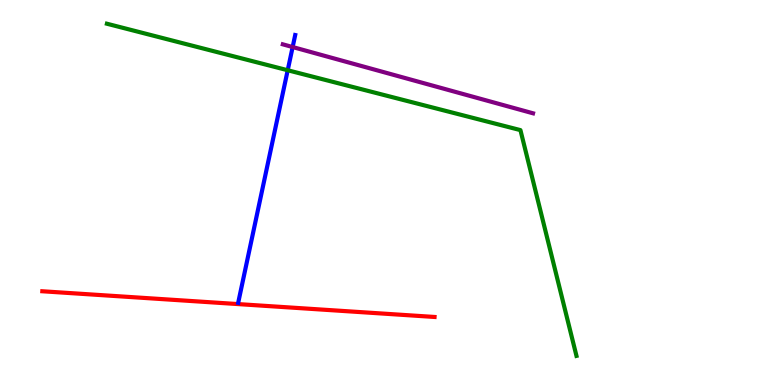[{'lines': ['blue', 'red'], 'intersections': []}, {'lines': ['green', 'red'], 'intersections': []}, {'lines': ['purple', 'red'], 'intersections': []}, {'lines': ['blue', 'green'], 'intersections': [{'x': 3.71, 'y': 8.18}]}, {'lines': ['blue', 'purple'], 'intersections': [{'x': 3.78, 'y': 8.78}]}, {'lines': ['green', 'purple'], 'intersections': []}]